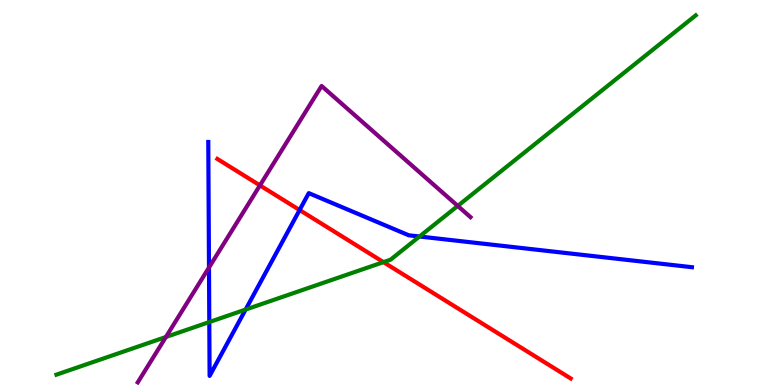[{'lines': ['blue', 'red'], 'intersections': [{'x': 3.87, 'y': 4.54}]}, {'lines': ['green', 'red'], 'intersections': [{'x': 4.95, 'y': 3.19}]}, {'lines': ['purple', 'red'], 'intersections': [{'x': 3.35, 'y': 5.18}]}, {'lines': ['blue', 'green'], 'intersections': [{'x': 2.7, 'y': 1.63}, {'x': 3.17, 'y': 1.96}, {'x': 5.41, 'y': 3.86}]}, {'lines': ['blue', 'purple'], 'intersections': [{'x': 2.7, 'y': 3.05}]}, {'lines': ['green', 'purple'], 'intersections': [{'x': 2.14, 'y': 1.25}, {'x': 5.91, 'y': 4.65}]}]